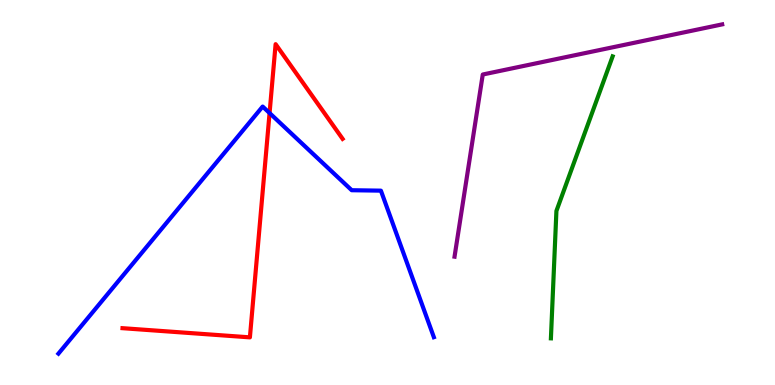[{'lines': ['blue', 'red'], 'intersections': [{'x': 3.48, 'y': 7.06}]}, {'lines': ['green', 'red'], 'intersections': []}, {'lines': ['purple', 'red'], 'intersections': []}, {'lines': ['blue', 'green'], 'intersections': []}, {'lines': ['blue', 'purple'], 'intersections': []}, {'lines': ['green', 'purple'], 'intersections': []}]